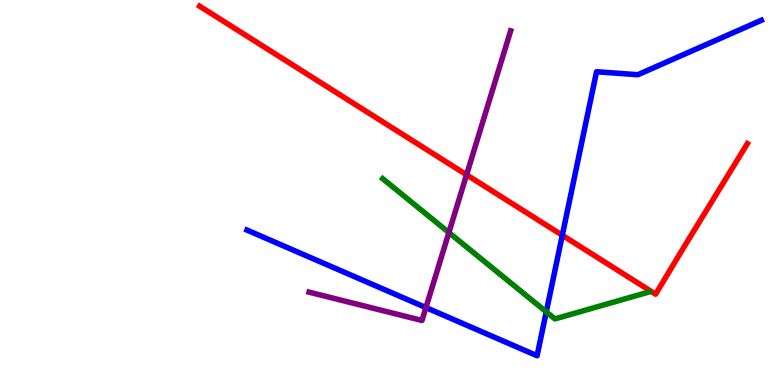[{'lines': ['blue', 'red'], 'intersections': [{'x': 7.26, 'y': 3.89}]}, {'lines': ['green', 'red'], 'intersections': []}, {'lines': ['purple', 'red'], 'intersections': [{'x': 6.02, 'y': 5.46}]}, {'lines': ['blue', 'green'], 'intersections': [{'x': 7.05, 'y': 1.9}]}, {'lines': ['blue', 'purple'], 'intersections': [{'x': 5.5, 'y': 2.01}]}, {'lines': ['green', 'purple'], 'intersections': [{'x': 5.79, 'y': 3.96}]}]